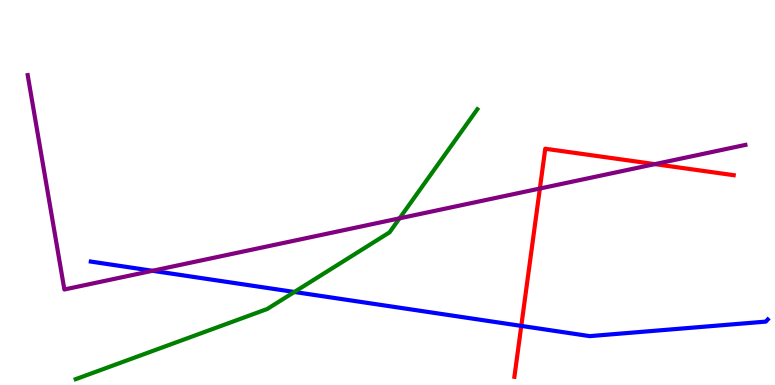[{'lines': ['blue', 'red'], 'intersections': [{'x': 6.73, 'y': 1.54}]}, {'lines': ['green', 'red'], 'intersections': []}, {'lines': ['purple', 'red'], 'intersections': [{'x': 6.97, 'y': 5.1}, {'x': 8.45, 'y': 5.74}]}, {'lines': ['blue', 'green'], 'intersections': [{'x': 3.8, 'y': 2.42}]}, {'lines': ['blue', 'purple'], 'intersections': [{'x': 1.97, 'y': 2.97}]}, {'lines': ['green', 'purple'], 'intersections': [{'x': 5.16, 'y': 4.33}]}]